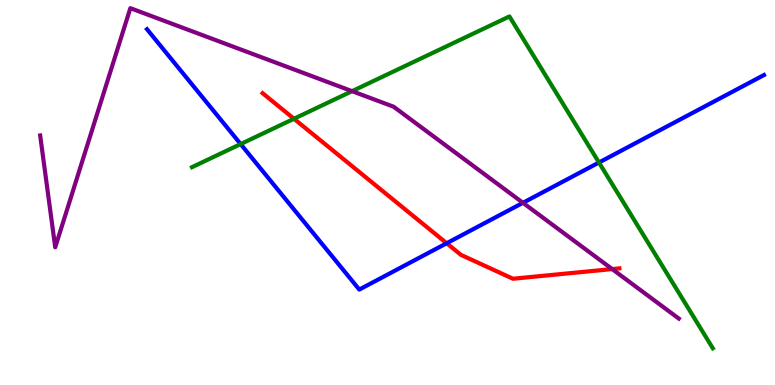[{'lines': ['blue', 'red'], 'intersections': [{'x': 5.76, 'y': 3.68}]}, {'lines': ['green', 'red'], 'intersections': [{'x': 3.79, 'y': 6.92}]}, {'lines': ['purple', 'red'], 'intersections': [{'x': 7.9, 'y': 3.01}]}, {'lines': ['blue', 'green'], 'intersections': [{'x': 3.11, 'y': 6.26}, {'x': 7.73, 'y': 5.78}]}, {'lines': ['blue', 'purple'], 'intersections': [{'x': 6.75, 'y': 4.73}]}, {'lines': ['green', 'purple'], 'intersections': [{'x': 4.54, 'y': 7.63}]}]